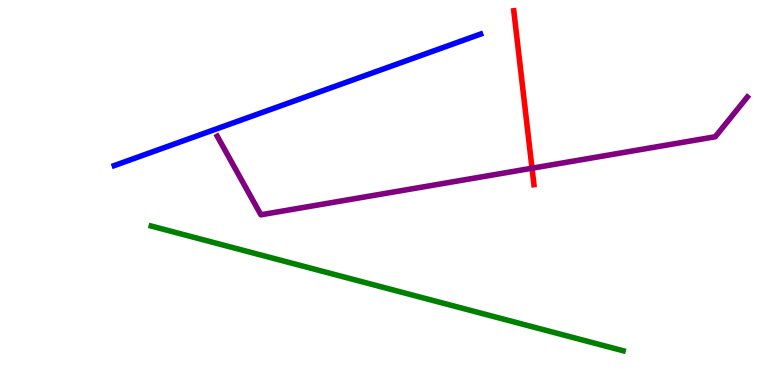[{'lines': ['blue', 'red'], 'intersections': []}, {'lines': ['green', 'red'], 'intersections': []}, {'lines': ['purple', 'red'], 'intersections': [{'x': 6.86, 'y': 5.63}]}, {'lines': ['blue', 'green'], 'intersections': []}, {'lines': ['blue', 'purple'], 'intersections': []}, {'lines': ['green', 'purple'], 'intersections': []}]